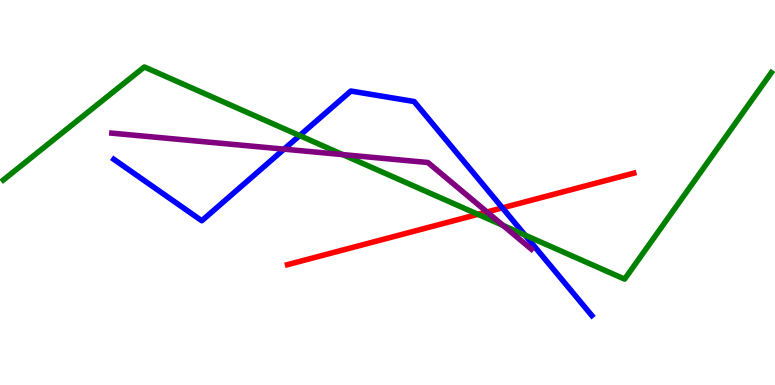[{'lines': ['blue', 'red'], 'intersections': [{'x': 6.48, 'y': 4.6}]}, {'lines': ['green', 'red'], 'intersections': [{'x': 6.17, 'y': 4.43}]}, {'lines': ['purple', 'red'], 'intersections': [{'x': 6.28, 'y': 4.49}]}, {'lines': ['blue', 'green'], 'intersections': [{'x': 3.87, 'y': 6.48}, {'x': 6.77, 'y': 3.89}]}, {'lines': ['blue', 'purple'], 'intersections': [{'x': 3.67, 'y': 6.13}]}, {'lines': ['green', 'purple'], 'intersections': [{'x': 4.42, 'y': 5.98}, {'x': 6.49, 'y': 4.15}]}]